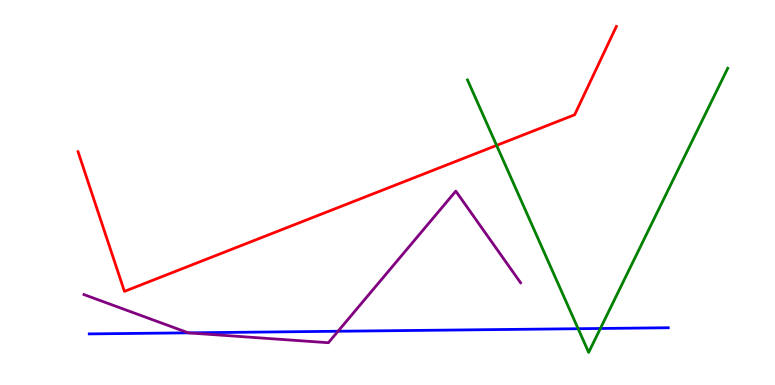[{'lines': ['blue', 'red'], 'intersections': []}, {'lines': ['green', 'red'], 'intersections': [{'x': 6.41, 'y': 6.22}]}, {'lines': ['purple', 'red'], 'intersections': []}, {'lines': ['blue', 'green'], 'intersections': [{'x': 7.46, 'y': 1.46}, {'x': 7.75, 'y': 1.47}]}, {'lines': ['blue', 'purple'], 'intersections': [{'x': 2.43, 'y': 1.35}, {'x': 4.36, 'y': 1.4}]}, {'lines': ['green', 'purple'], 'intersections': []}]